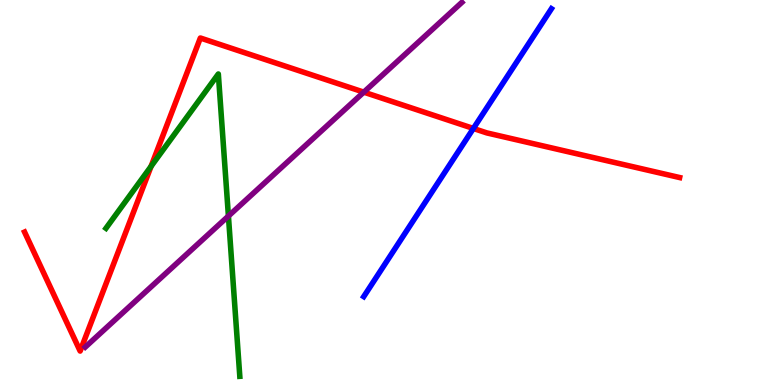[{'lines': ['blue', 'red'], 'intersections': [{'x': 6.11, 'y': 6.66}]}, {'lines': ['green', 'red'], 'intersections': [{'x': 1.95, 'y': 5.68}]}, {'lines': ['purple', 'red'], 'intersections': [{'x': 4.69, 'y': 7.61}]}, {'lines': ['blue', 'green'], 'intersections': []}, {'lines': ['blue', 'purple'], 'intersections': []}, {'lines': ['green', 'purple'], 'intersections': [{'x': 2.95, 'y': 4.39}]}]